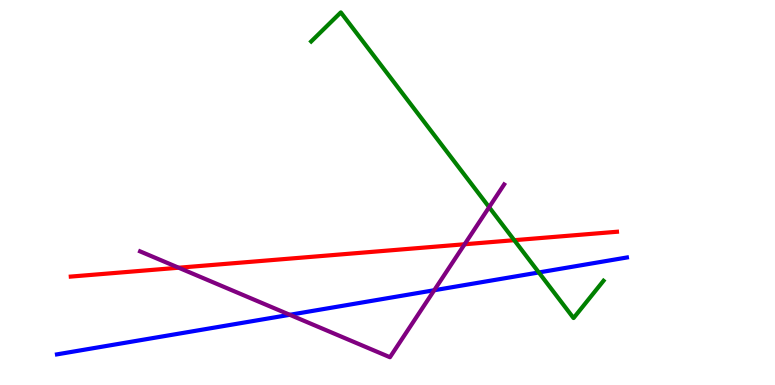[{'lines': ['blue', 'red'], 'intersections': []}, {'lines': ['green', 'red'], 'intersections': [{'x': 6.64, 'y': 3.76}]}, {'lines': ['purple', 'red'], 'intersections': [{'x': 2.31, 'y': 3.05}, {'x': 6.0, 'y': 3.66}]}, {'lines': ['blue', 'green'], 'intersections': [{'x': 6.95, 'y': 2.92}]}, {'lines': ['blue', 'purple'], 'intersections': [{'x': 3.74, 'y': 1.82}, {'x': 5.6, 'y': 2.46}]}, {'lines': ['green', 'purple'], 'intersections': [{'x': 6.31, 'y': 4.62}]}]